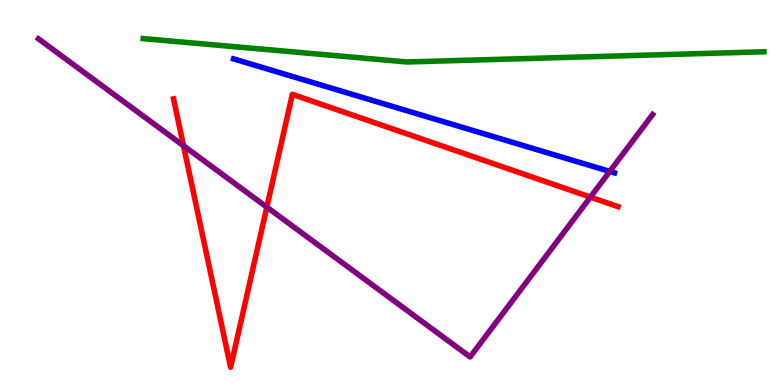[{'lines': ['blue', 'red'], 'intersections': []}, {'lines': ['green', 'red'], 'intersections': []}, {'lines': ['purple', 'red'], 'intersections': [{'x': 2.37, 'y': 6.22}, {'x': 3.44, 'y': 4.62}, {'x': 7.62, 'y': 4.88}]}, {'lines': ['blue', 'green'], 'intersections': []}, {'lines': ['blue', 'purple'], 'intersections': [{'x': 7.87, 'y': 5.55}]}, {'lines': ['green', 'purple'], 'intersections': []}]